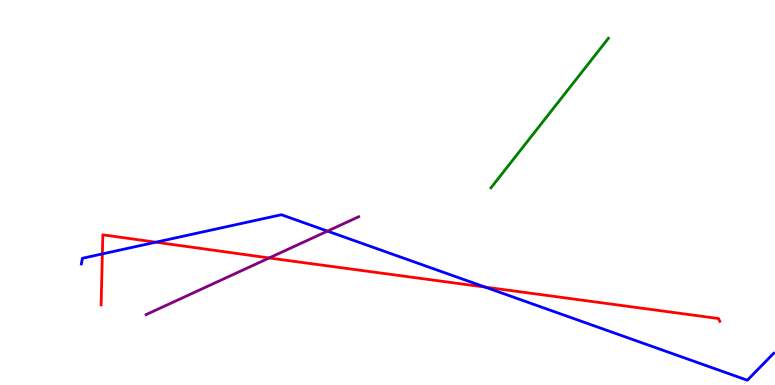[{'lines': ['blue', 'red'], 'intersections': [{'x': 1.32, 'y': 3.41}, {'x': 2.01, 'y': 3.71}, {'x': 6.26, 'y': 2.54}]}, {'lines': ['green', 'red'], 'intersections': []}, {'lines': ['purple', 'red'], 'intersections': [{'x': 3.47, 'y': 3.3}]}, {'lines': ['blue', 'green'], 'intersections': []}, {'lines': ['blue', 'purple'], 'intersections': [{'x': 4.23, 'y': 4.0}]}, {'lines': ['green', 'purple'], 'intersections': []}]